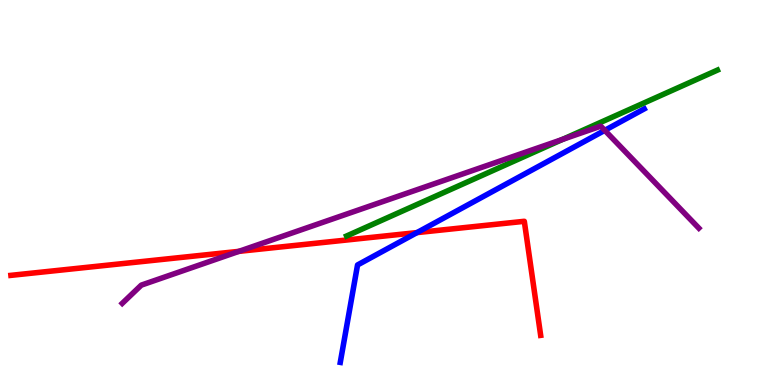[{'lines': ['blue', 'red'], 'intersections': [{'x': 5.38, 'y': 3.96}]}, {'lines': ['green', 'red'], 'intersections': []}, {'lines': ['purple', 'red'], 'intersections': [{'x': 3.08, 'y': 3.47}]}, {'lines': ['blue', 'green'], 'intersections': []}, {'lines': ['blue', 'purple'], 'intersections': [{'x': 7.8, 'y': 6.61}]}, {'lines': ['green', 'purple'], 'intersections': [{'x': 7.26, 'y': 6.38}]}]